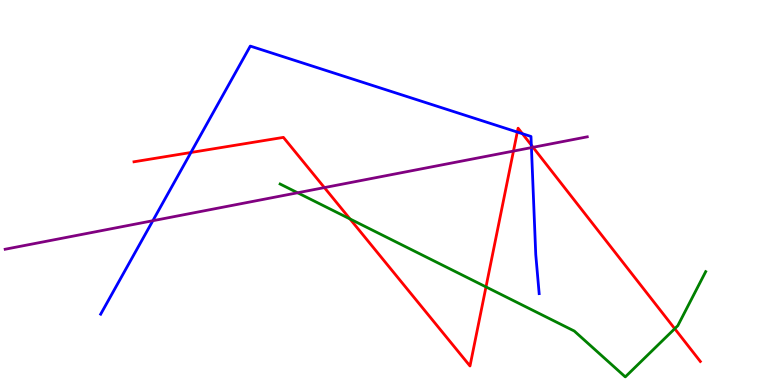[{'lines': ['blue', 'red'], 'intersections': [{'x': 2.46, 'y': 6.04}, {'x': 6.67, 'y': 6.57}, {'x': 6.74, 'y': 6.53}, {'x': 6.86, 'y': 6.23}]}, {'lines': ['green', 'red'], 'intersections': [{'x': 4.52, 'y': 4.31}, {'x': 6.27, 'y': 2.55}, {'x': 8.71, 'y': 1.46}]}, {'lines': ['purple', 'red'], 'intersections': [{'x': 4.19, 'y': 5.13}, {'x': 6.63, 'y': 6.08}, {'x': 6.88, 'y': 6.17}]}, {'lines': ['blue', 'green'], 'intersections': []}, {'lines': ['blue', 'purple'], 'intersections': [{'x': 1.97, 'y': 4.27}, {'x': 6.86, 'y': 6.17}]}, {'lines': ['green', 'purple'], 'intersections': [{'x': 3.84, 'y': 4.99}]}]